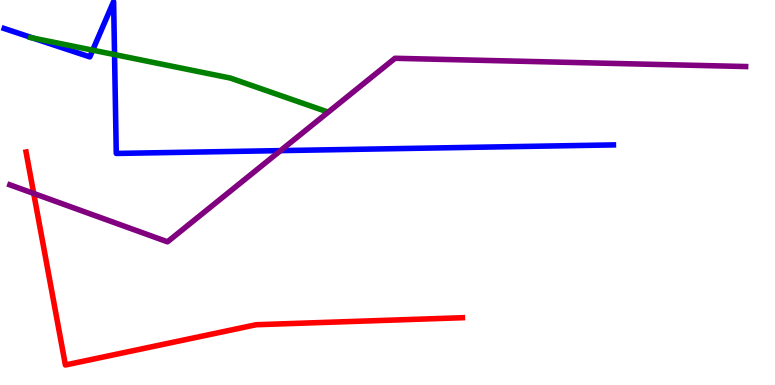[{'lines': ['blue', 'red'], 'intersections': []}, {'lines': ['green', 'red'], 'intersections': []}, {'lines': ['purple', 'red'], 'intersections': [{'x': 0.435, 'y': 4.98}]}, {'lines': ['blue', 'green'], 'intersections': [{'x': 0.426, 'y': 9.01}, {'x': 1.2, 'y': 8.7}, {'x': 1.48, 'y': 8.58}]}, {'lines': ['blue', 'purple'], 'intersections': [{'x': 3.62, 'y': 6.09}]}, {'lines': ['green', 'purple'], 'intersections': []}]